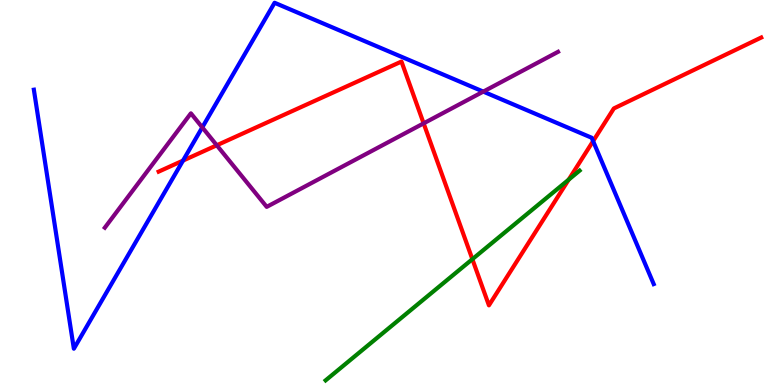[{'lines': ['blue', 'red'], 'intersections': [{'x': 2.36, 'y': 5.83}, {'x': 7.65, 'y': 6.33}]}, {'lines': ['green', 'red'], 'intersections': [{'x': 6.1, 'y': 3.27}, {'x': 7.34, 'y': 5.33}]}, {'lines': ['purple', 'red'], 'intersections': [{'x': 2.8, 'y': 6.23}, {'x': 5.47, 'y': 6.8}]}, {'lines': ['blue', 'green'], 'intersections': []}, {'lines': ['blue', 'purple'], 'intersections': [{'x': 2.61, 'y': 6.69}, {'x': 6.24, 'y': 7.62}]}, {'lines': ['green', 'purple'], 'intersections': []}]